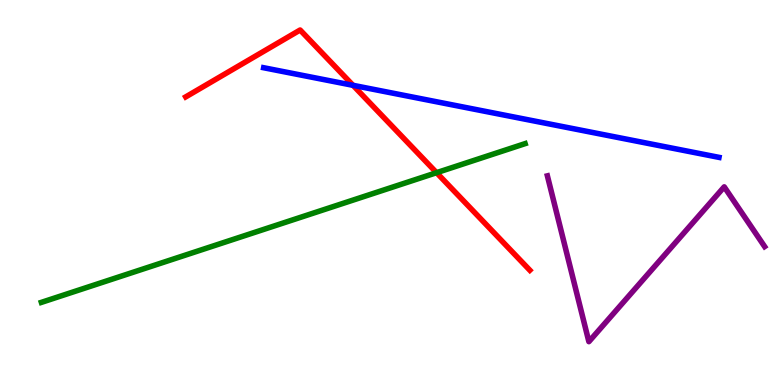[{'lines': ['blue', 'red'], 'intersections': [{'x': 4.56, 'y': 7.78}]}, {'lines': ['green', 'red'], 'intersections': [{'x': 5.63, 'y': 5.51}]}, {'lines': ['purple', 'red'], 'intersections': []}, {'lines': ['blue', 'green'], 'intersections': []}, {'lines': ['blue', 'purple'], 'intersections': []}, {'lines': ['green', 'purple'], 'intersections': []}]